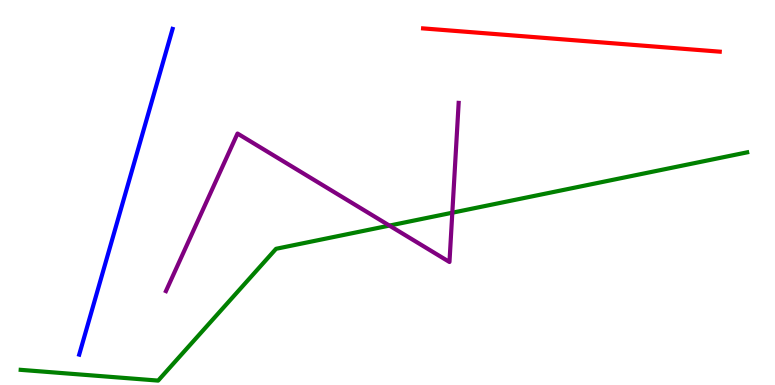[{'lines': ['blue', 'red'], 'intersections': []}, {'lines': ['green', 'red'], 'intersections': []}, {'lines': ['purple', 'red'], 'intersections': []}, {'lines': ['blue', 'green'], 'intersections': []}, {'lines': ['blue', 'purple'], 'intersections': []}, {'lines': ['green', 'purple'], 'intersections': [{'x': 5.02, 'y': 4.14}, {'x': 5.84, 'y': 4.48}]}]